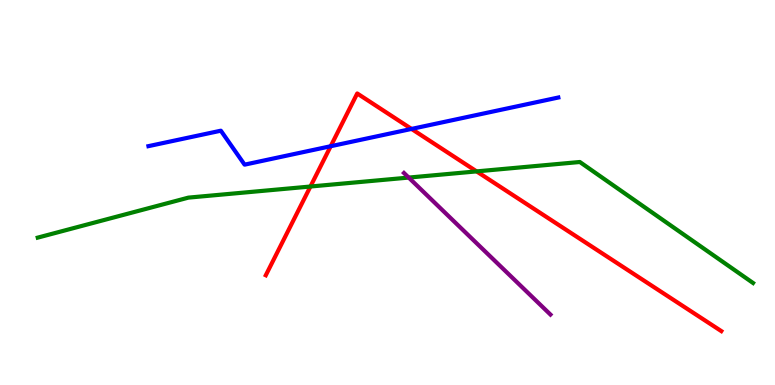[{'lines': ['blue', 'red'], 'intersections': [{'x': 4.27, 'y': 6.2}, {'x': 5.31, 'y': 6.65}]}, {'lines': ['green', 'red'], 'intersections': [{'x': 4.01, 'y': 5.16}, {'x': 6.15, 'y': 5.55}]}, {'lines': ['purple', 'red'], 'intersections': []}, {'lines': ['blue', 'green'], 'intersections': []}, {'lines': ['blue', 'purple'], 'intersections': []}, {'lines': ['green', 'purple'], 'intersections': [{'x': 5.27, 'y': 5.39}]}]